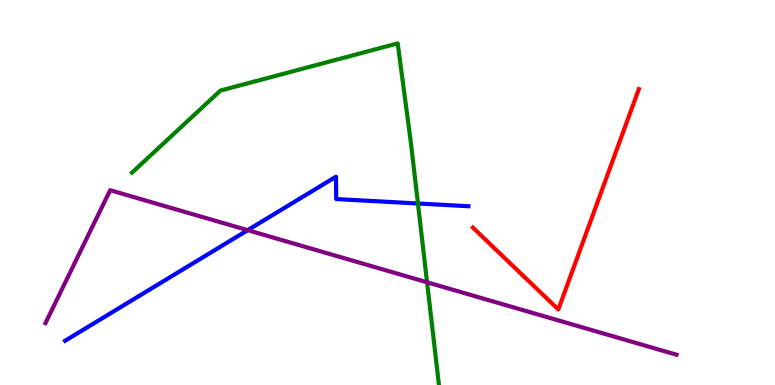[{'lines': ['blue', 'red'], 'intersections': []}, {'lines': ['green', 'red'], 'intersections': []}, {'lines': ['purple', 'red'], 'intersections': []}, {'lines': ['blue', 'green'], 'intersections': [{'x': 5.39, 'y': 4.71}]}, {'lines': ['blue', 'purple'], 'intersections': [{'x': 3.2, 'y': 4.02}]}, {'lines': ['green', 'purple'], 'intersections': [{'x': 5.51, 'y': 2.67}]}]